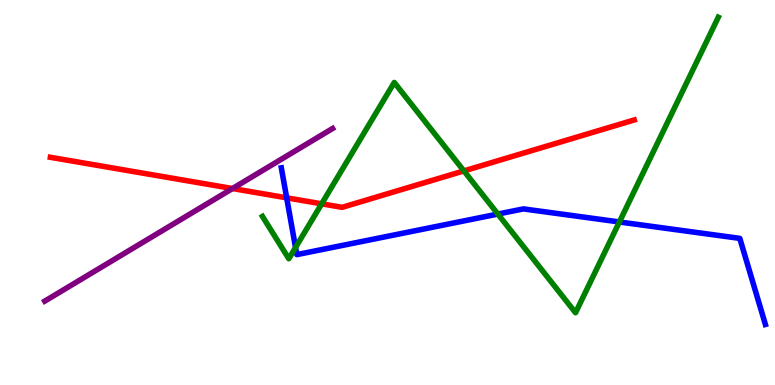[{'lines': ['blue', 'red'], 'intersections': [{'x': 3.7, 'y': 4.86}]}, {'lines': ['green', 'red'], 'intersections': [{'x': 4.15, 'y': 4.71}, {'x': 5.99, 'y': 5.56}]}, {'lines': ['purple', 'red'], 'intersections': [{'x': 3.0, 'y': 5.1}]}, {'lines': ['blue', 'green'], 'intersections': [{'x': 3.81, 'y': 3.57}, {'x': 6.42, 'y': 4.44}, {'x': 7.99, 'y': 4.23}]}, {'lines': ['blue', 'purple'], 'intersections': []}, {'lines': ['green', 'purple'], 'intersections': []}]